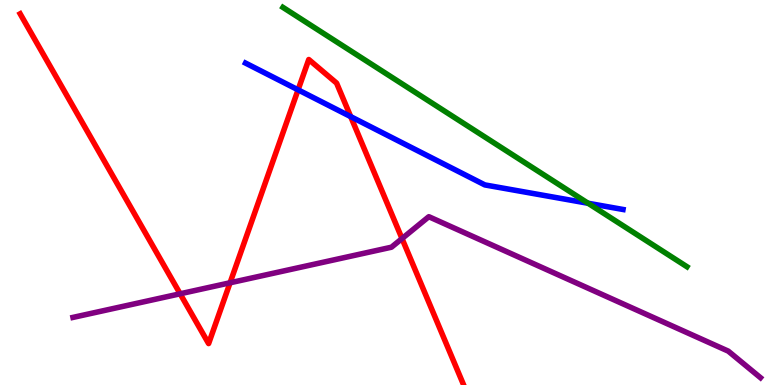[{'lines': ['blue', 'red'], 'intersections': [{'x': 3.85, 'y': 7.67}, {'x': 4.53, 'y': 6.97}]}, {'lines': ['green', 'red'], 'intersections': []}, {'lines': ['purple', 'red'], 'intersections': [{'x': 2.32, 'y': 2.37}, {'x': 2.97, 'y': 2.65}, {'x': 5.19, 'y': 3.8}]}, {'lines': ['blue', 'green'], 'intersections': [{'x': 7.59, 'y': 4.72}]}, {'lines': ['blue', 'purple'], 'intersections': []}, {'lines': ['green', 'purple'], 'intersections': []}]